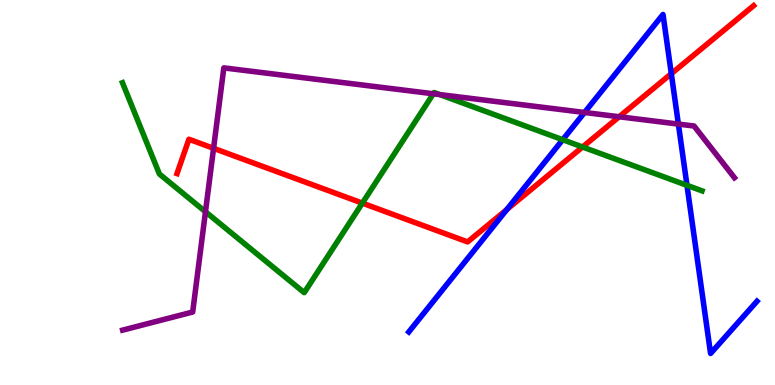[{'lines': ['blue', 'red'], 'intersections': [{'x': 6.54, 'y': 4.56}, {'x': 8.66, 'y': 8.09}]}, {'lines': ['green', 'red'], 'intersections': [{'x': 4.68, 'y': 4.72}, {'x': 7.52, 'y': 6.18}]}, {'lines': ['purple', 'red'], 'intersections': [{'x': 2.76, 'y': 6.15}, {'x': 7.99, 'y': 6.97}]}, {'lines': ['blue', 'green'], 'intersections': [{'x': 7.26, 'y': 6.37}, {'x': 8.86, 'y': 5.19}]}, {'lines': ['blue', 'purple'], 'intersections': [{'x': 7.54, 'y': 7.08}, {'x': 8.75, 'y': 6.78}]}, {'lines': ['green', 'purple'], 'intersections': [{'x': 2.65, 'y': 4.5}, {'x': 5.59, 'y': 7.56}, {'x': 5.67, 'y': 7.54}]}]